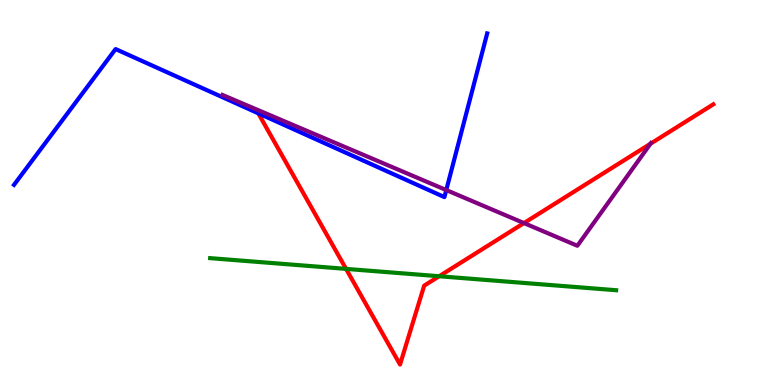[{'lines': ['blue', 'red'], 'intersections': [{'x': 3.33, 'y': 7.06}]}, {'lines': ['green', 'red'], 'intersections': [{'x': 4.47, 'y': 3.02}, {'x': 5.67, 'y': 2.82}]}, {'lines': ['purple', 'red'], 'intersections': [{'x': 6.76, 'y': 4.21}, {'x': 8.39, 'y': 6.27}]}, {'lines': ['blue', 'green'], 'intersections': []}, {'lines': ['blue', 'purple'], 'intersections': [{'x': 5.76, 'y': 5.06}]}, {'lines': ['green', 'purple'], 'intersections': []}]